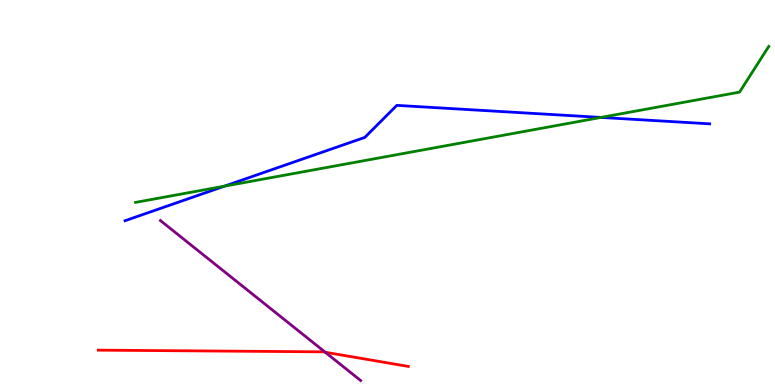[{'lines': ['blue', 'red'], 'intersections': []}, {'lines': ['green', 'red'], 'intersections': []}, {'lines': ['purple', 'red'], 'intersections': [{'x': 4.2, 'y': 0.851}]}, {'lines': ['blue', 'green'], 'intersections': [{'x': 2.9, 'y': 5.16}, {'x': 7.75, 'y': 6.95}]}, {'lines': ['blue', 'purple'], 'intersections': []}, {'lines': ['green', 'purple'], 'intersections': []}]